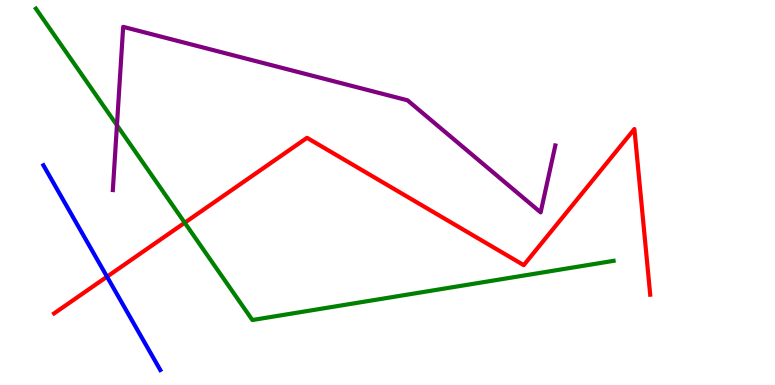[{'lines': ['blue', 'red'], 'intersections': [{'x': 1.38, 'y': 2.81}]}, {'lines': ['green', 'red'], 'intersections': [{'x': 2.38, 'y': 4.21}]}, {'lines': ['purple', 'red'], 'intersections': []}, {'lines': ['blue', 'green'], 'intersections': []}, {'lines': ['blue', 'purple'], 'intersections': []}, {'lines': ['green', 'purple'], 'intersections': [{'x': 1.51, 'y': 6.75}]}]